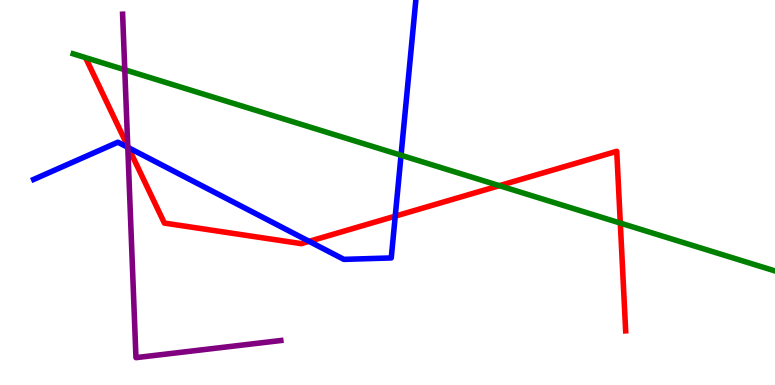[{'lines': ['blue', 'red'], 'intersections': [{'x': 1.66, 'y': 6.16}, {'x': 3.99, 'y': 3.73}, {'x': 5.1, 'y': 4.39}]}, {'lines': ['green', 'red'], 'intersections': [{'x': 6.44, 'y': 5.18}, {'x': 8.0, 'y': 4.21}]}, {'lines': ['purple', 'red'], 'intersections': [{'x': 1.65, 'y': 6.2}]}, {'lines': ['blue', 'green'], 'intersections': [{'x': 5.17, 'y': 5.97}]}, {'lines': ['blue', 'purple'], 'intersections': [{'x': 1.65, 'y': 6.17}]}, {'lines': ['green', 'purple'], 'intersections': [{'x': 1.61, 'y': 8.19}]}]